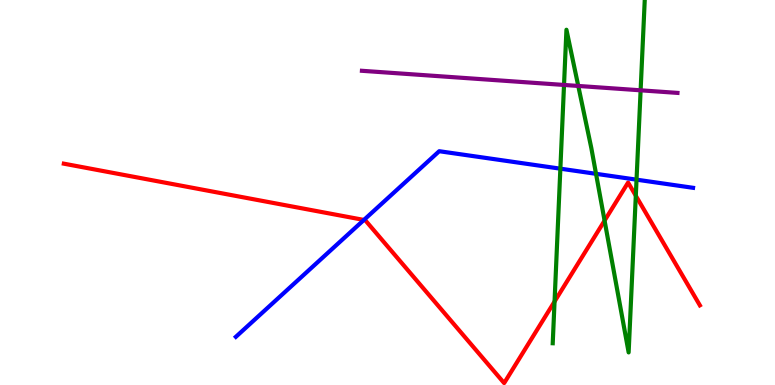[{'lines': ['blue', 'red'], 'intersections': [{'x': 4.7, 'y': 4.29}]}, {'lines': ['green', 'red'], 'intersections': [{'x': 7.16, 'y': 2.17}, {'x': 7.8, 'y': 4.27}, {'x': 8.2, 'y': 4.92}]}, {'lines': ['purple', 'red'], 'intersections': []}, {'lines': ['blue', 'green'], 'intersections': [{'x': 7.23, 'y': 5.62}, {'x': 7.69, 'y': 5.49}, {'x': 8.21, 'y': 5.33}]}, {'lines': ['blue', 'purple'], 'intersections': []}, {'lines': ['green', 'purple'], 'intersections': [{'x': 7.28, 'y': 7.79}, {'x': 7.46, 'y': 7.77}, {'x': 8.27, 'y': 7.65}]}]